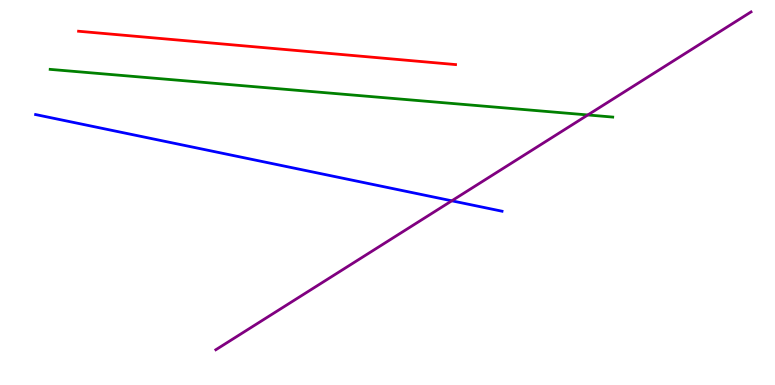[{'lines': ['blue', 'red'], 'intersections': []}, {'lines': ['green', 'red'], 'intersections': []}, {'lines': ['purple', 'red'], 'intersections': []}, {'lines': ['blue', 'green'], 'intersections': []}, {'lines': ['blue', 'purple'], 'intersections': [{'x': 5.83, 'y': 4.78}]}, {'lines': ['green', 'purple'], 'intersections': [{'x': 7.58, 'y': 7.01}]}]